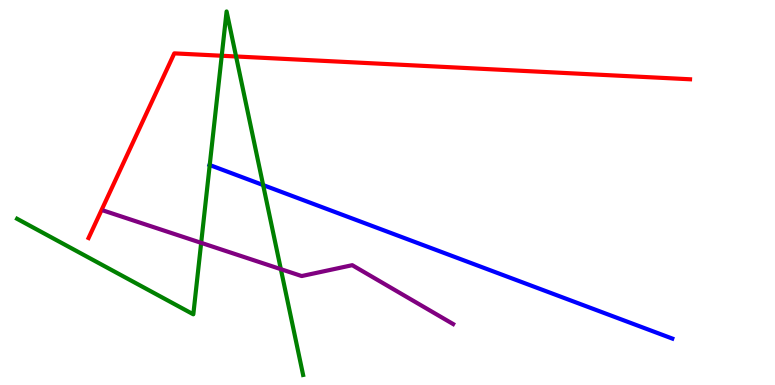[{'lines': ['blue', 'red'], 'intersections': []}, {'lines': ['green', 'red'], 'intersections': [{'x': 2.86, 'y': 8.55}, {'x': 3.05, 'y': 8.53}]}, {'lines': ['purple', 'red'], 'intersections': []}, {'lines': ['blue', 'green'], 'intersections': [{'x': 2.71, 'y': 5.71}, {'x': 3.4, 'y': 5.19}]}, {'lines': ['blue', 'purple'], 'intersections': []}, {'lines': ['green', 'purple'], 'intersections': [{'x': 2.6, 'y': 3.69}, {'x': 3.62, 'y': 3.01}]}]